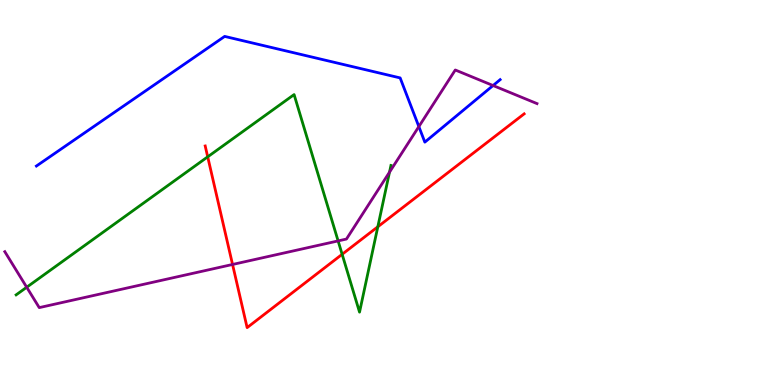[{'lines': ['blue', 'red'], 'intersections': []}, {'lines': ['green', 'red'], 'intersections': [{'x': 2.68, 'y': 5.93}, {'x': 4.41, 'y': 3.39}, {'x': 4.88, 'y': 4.11}]}, {'lines': ['purple', 'red'], 'intersections': [{'x': 3.0, 'y': 3.13}]}, {'lines': ['blue', 'green'], 'intersections': []}, {'lines': ['blue', 'purple'], 'intersections': [{'x': 5.4, 'y': 6.71}, {'x': 6.36, 'y': 7.78}]}, {'lines': ['green', 'purple'], 'intersections': [{'x': 0.345, 'y': 2.54}, {'x': 4.36, 'y': 3.74}, {'x': 5.03, 'y': 5.53}]}]